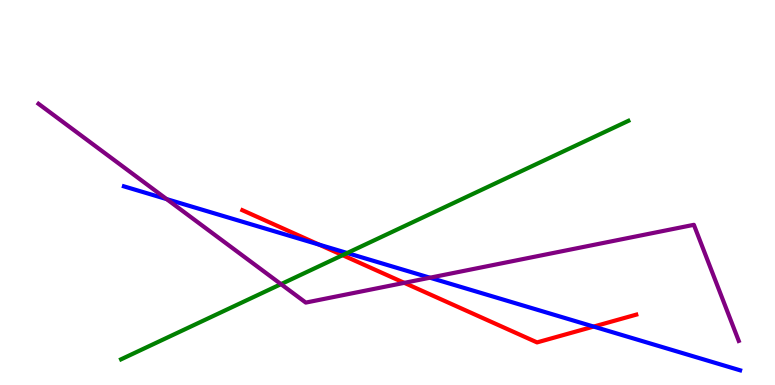[{'lines': ['blue', 'red'], 'intersections': [{'x': 4.12, 'y': 3.65}, {'x': 7.66, 'y': 1.52}]}, {'lines': ['green', 'red'], 'intersections': [{'x': 4.42, 'y': 3.37}]}, {'lines': ['purple', 'red'], 'intersections': [{'x': 5.22, 'y': 2.65}]}, {'lines': ['blue', 'green'], 'intersections': [{'x': 4.48, 'y': 3.43}]}, {'lines': ['blue', 'purple'], 'intersections': [{'x': 2.15, 'y': 4.83}, {'x': 5.55, 'y': 2.79}]}, {'lines': ['green', 'purple'], 'intersections': [{'x': 3.63, 'y': 2.62}]}]